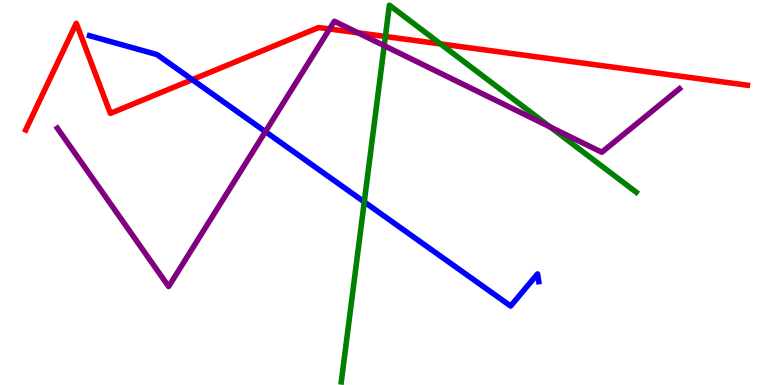[{'lines': ['blue', 'red'], 'intersections': [{'x': 2.48, 'y': 7.93}]}, {'lines': ['green', 'red'], 'intersections': [{'x': 4.97, 'y': 9.05}, {'x': 5.68, 'y': 8.86}]}, {'lines': ['purple', 'red'], 'intersections': [{'x': 4.25, 'y': 9.25}, {'x': 4.62, 'y': 9.15}]}, {'lines': ['blue', 'green'], 'intersections': [{'x': 4.7, 'y': 4.76}]}, {'lines': ['blue', 'purple'], 'intersections': [{'x': 3.42, 'y': 6.58}]}, {'lines': ['green', 'purple'], 'intersections': [{'x': 4.96, 'y': 8.81}, {'x': 7.1, 'y': 6.7}]}]